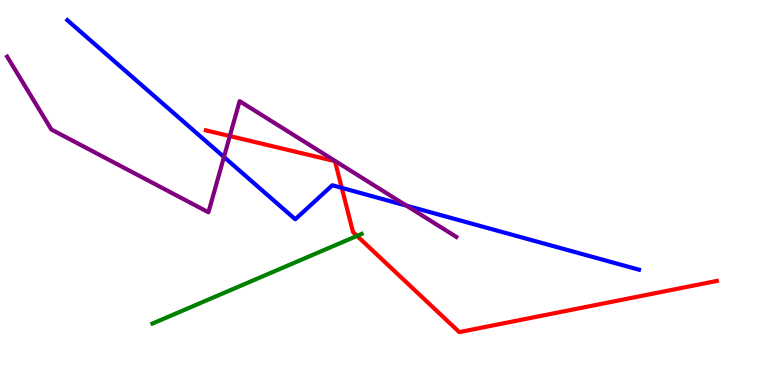[{'lines': ['blue', 'red'], 'intersections': [{'x': 4.41, 'y': 5.12}]}, {'lines': ['green', 'red'], 'intersections': [{'x': 4.61, 'y': 3.87}]}, {'lines': ['purple', 'red'], 'intersections': [{'x': 2.97, 'y': 6.47}]}, {'lines': ['blue', 'green'], 'intersections': []}, {'lines': ['blue', 'purple'], 'intersections': [{'x': 2.89, 'y': 5.92}, {'x': 5.24, 'y': 4.66}]}, {'lines': ['green', 'purple'], 'intersections': []}]